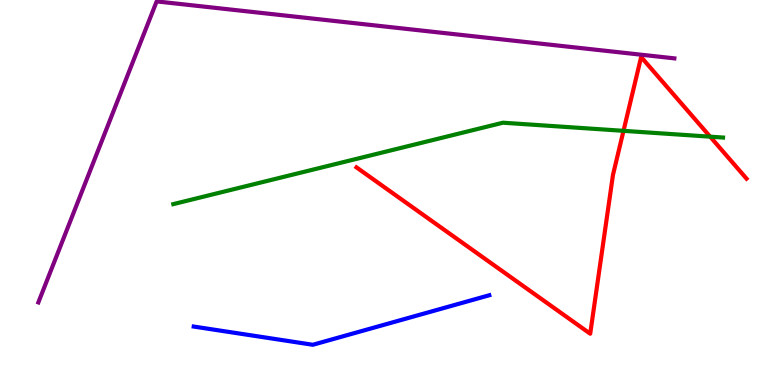[{'lines': ['blue', 'red'], 'intersections': []}, {'lines': ['green', 'red'], 'intersections': [{'x': 8.05, 'y': 6.6}, {'x': 9.16, 'y': 6.45}]}, {'lines': ['purple', 'red'], 'intersections': []}, {'lines': ['blue', 'green'], 'intersections': []}, {'lines': ['blue', 'purple'], 'intersections': []}, {'lines': ['green', 'purple'], 'intersections': []}]